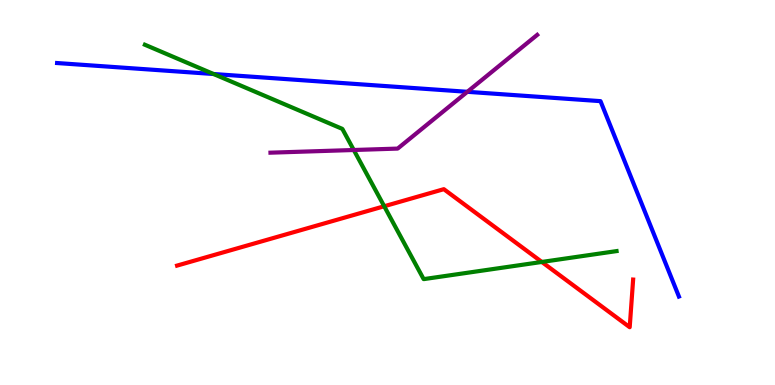[{'lines': ['blue', 'red'], 'intersections': []}, {'lines': ['green', 'red'], 'intersections': [{'x': 4.96, 'y': 4.64}, {'x': 6.99, 'y': 3.2}]}, {'lines': ['purple', 'red'], 'intersections': []}, {'lines': ['blue', 'green'], 'intersections': [{'x': 2.76, 'y': 8.08}]}, {'lines': ['blue', 'purple'], 'intersections': [{'x': 6.03, 'y': 7.62}]}, {'lines': ['green', 'purple'], 'intersections': [{'x': 4.56, 'y': 6.1}]}]